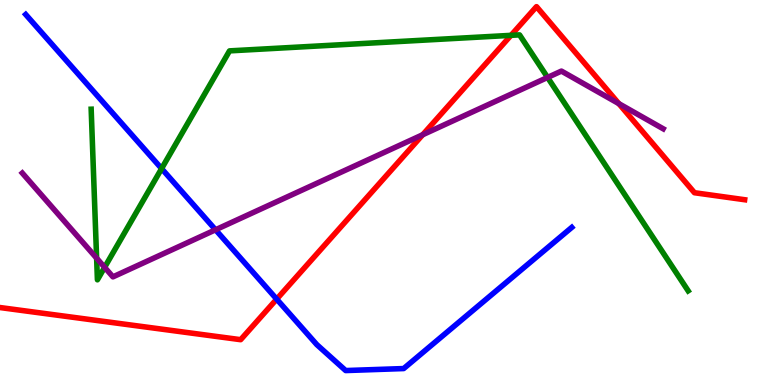[{'lines': ['blue', 'red'], 'intersections': [{'x': 3.57, 'y': 2.23}]}, {'lines': ['green', 'red'], 'intersections': [{'x': 6.59, 'y': 9.08}]}, {'lines': ['purple', 'red'], 'intersections': [{'x': 5.45, 'y': 6.5}, {'x': 7.99, 'y': 7.31}]}, {'lines': ['blue', 'green'], 'intersections': [{'x': 2.09, 'y': 5.62}]}, {'lines': ['blue', 'purple'], 'intersections': [{'x': 2.78, 'y': 4.03}]}, {'lines': ['green', 'purple'], 'intersections': [{'x': 1.25, 'y': 3.29}, {'x': 1.35, 'y': 3.06}, {'x': 7.07, 'y': 7.99}]}]